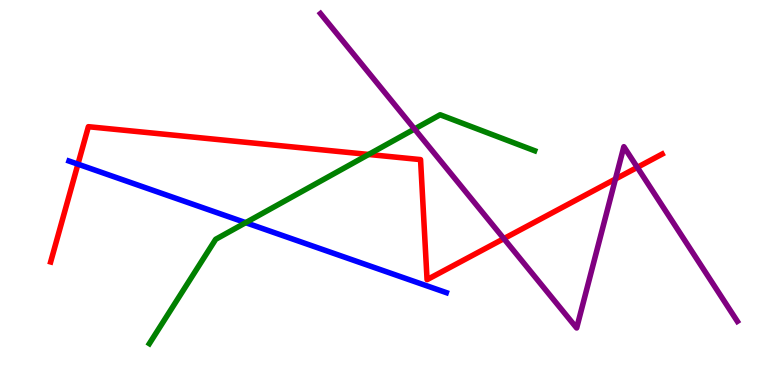[{'lines': ['blue', 'red'], 'intersections': [{'x': 1.01, 'y': 5.74}]}, {'lines': ['green', 'red'], 'intersections': [{'x': 4.76, 'y': 5.99}]}, {'lines': ['purple', 'red'], 'intersections': [{'x': 6.5, 'y': 3.8}, {'x': 7.94, 'y': 5.35}, {'x': 8.22, 'y': 5.65}]}, {'lines': ['blue', 'green'], 'intersections': [{'x': 3.17, 'y': 4.22}]}, {'lines': ['blue', 'purple'], 'intersections': []}, {'lines': ['green', 'purple'], 'intersections': [{'x': 5.35, 'y': 6.65}]}]